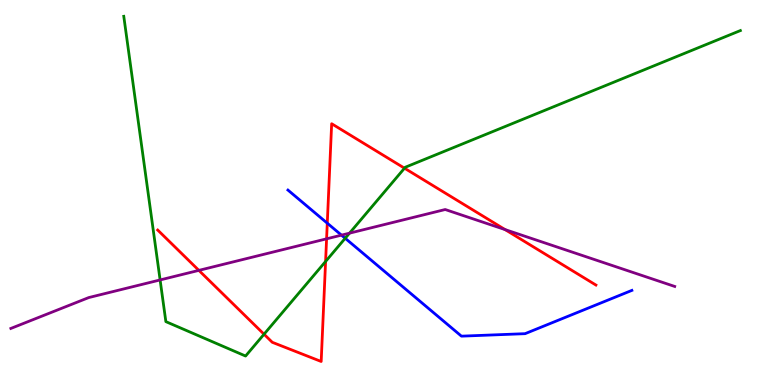[{'lines': ['blue', 'red'], 'intersections': [{'x': 4.22, 'y': 4.2}]}, {'lines': ['green', 'red'], 'intersections': [{'x': 3.41, 'y': 1.32}, {'x': 4.2, 'y': 3.21}, {'x': 5.22, 'y': 5.63}]}, {'lines': ['purple', 'red'], 'intersections': [{'x': 2.57, 'y': 2.98}, {'x': 4.21, 'y': 3.8}, {'x': 6.52, 'y': 4.04}]}, {'lines': ['blue', 'green'], 'intersections': [{'x': 4.45, 'y': 3.81}]}, {'lines': ['blue', 'purple'], 'intersections': [{'x': 4.41, 'y': 3.89}]}, {'lines': ['green', 'purple'], 'intersections': [{'x': 2.07, 'y': 2.73}, {'x': 4.51, 'y': 3.94}]}]